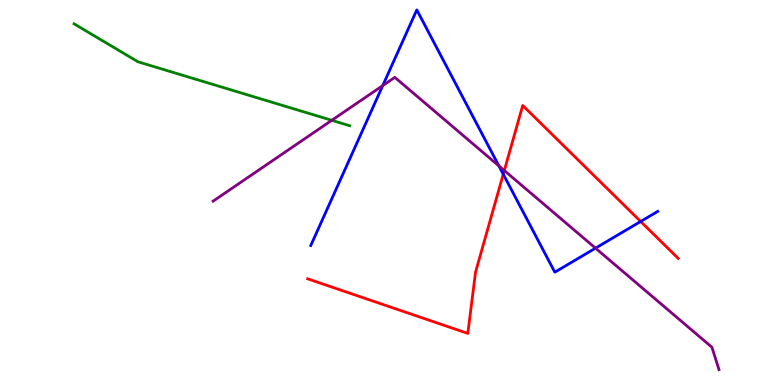[{'lines': ['blue', 'red'], 'intersections': [{'x': 6.49, 'y': 5.47}, {'x': 8.27, 'y': 4.25}]}, {'lines': ['green', 'red'], 'intersections': []}, {'lines': ['purple', 'red'], 'intersections': [{'x': 6.51, 'y': 5.57}]}, {'lines': ['blue', 'green'], 'intersections': []}, {'lines': ['blue', 'purple'], 'intersections': [{'x': 4.94, 'y': 7.78}, {'x': 6.44, 'y': 5.69}, {'x': 7.68, 'y': 3.55}]}, {'lines': ['green', 'purple'], 'intersections': [{'x': 4.28, 'y': 6.88}]}]